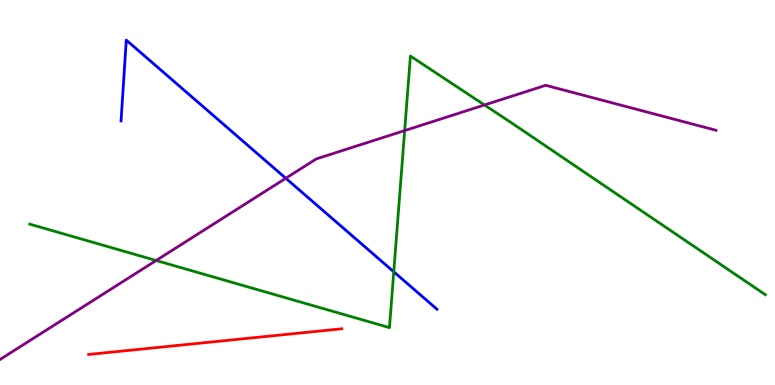[{'lines': ['blue', 'red'], 'intersections': []}, {'lines': ['green', 'red'], 'intersections': []}, {'lines': ['purple', 'red'], 'intersections': []}, {'lines': ['blue', 'green'], 'intersections': [{'x': 5.08, 'y': 2.94}]}, {'lines': ['blue', 'purple'], 'intersections': [{'x': 3.69, 'y': 5.37}]}, {'lines': ['green', 'purple'], 'intersections': [{'x': 2.01, 'y': 3.23}, {'x': 5.22, 'y': 6.61}, {'x': 6.25, 'y': 7.27}]}]